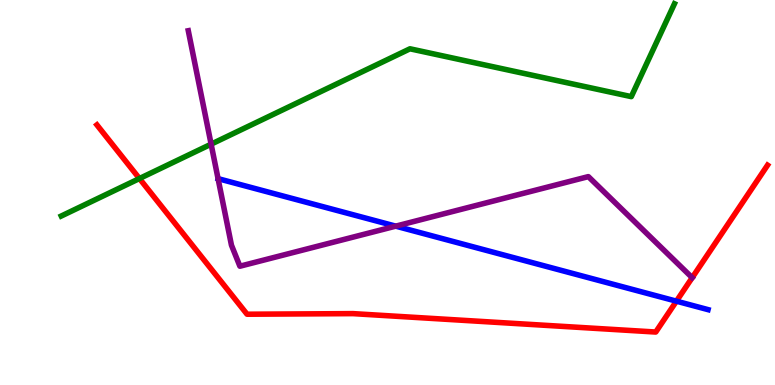[{'lines': ['blue', 'red'], 'intersections': [{'x': 8.73, 'y': 2.18}]}, {'lines': ['green', 'red'], 'intersections': [{'x': 1.8, 'y': 5.36}]}, {'lines': ['purple', 'red'], 'intersections': [{'x': 8.93, 'y': 2.79}]}, {'lines': ['blue', 'green'], 'intersections': []}, {'lines': ['blue', 'purple'], 'intersections': [{'x': 5.11, 'y': 4.13}]}, {'lines': ['green', 'purple'], 'intersections': [{'x': 2.72, 'y': 6.26}]}]